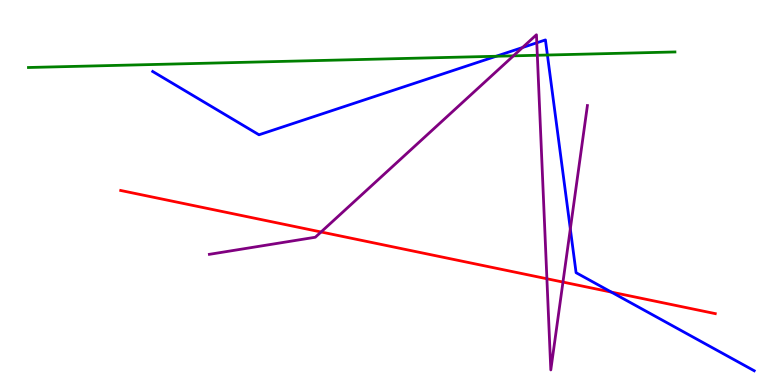[{'lines': ['blue', 'red'], 'intersections': [{'x': 7.89, 'y': 2.41}]}, {'lines': ['green', 'red'], 'intersections': []}, {'lines': ['purple', 'red'], 'intersections': [{'x': 4.14, 'y': 3.97}, {'x': 7.06, 'y': 2.76}, {'x': 7.26, 'y': 2.67}]}, {'lines': ['blue', 'green'], 'intersections': [{'x': 6.4, 'y': 8.54}, {'x': 7.06, 'y': 8.57}]}, {'lines': ['blue', 'purple'], 'intersections': [{'x': 6.74, 'y': 8.77}, {'x': 6.93, 'y': 8.89}, {'x': 7.36, 'y': 4.05}]}, {'lines': ['green', 'purple'], 'intersections': [{'x': 6.62, 'y': 8.55}, {'x': 6.93, 'y': 8.56}]}]